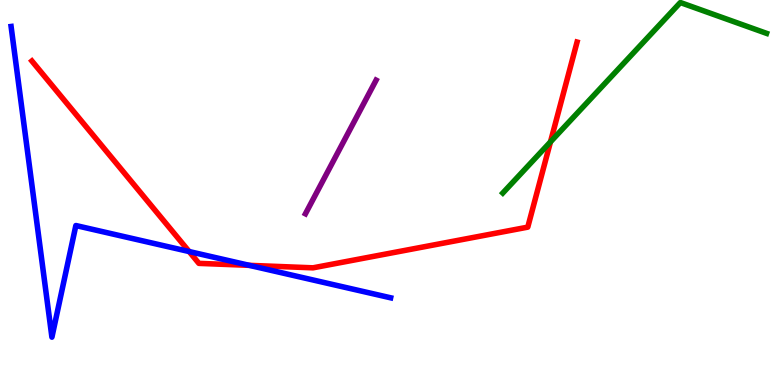[{'lines': ['blue', 'red'], 'intersections': [{'x': 2.44, 'y': 3.47}, {'x': 3.22, 'y': 3.11}]}, {'lines': ['green', 'red'], 'intersections': [{'x': 7.1, 'y': 6.32}]}, {'lines': ['purple', 'red'], 'intersections': []}, {'lines': ['blue', 'green'], 'intersections': []}, {'lines': ['blue', 'purple'], 'intersections': []}, {'lines': ['green', 'purple'], 'intersections': []}]